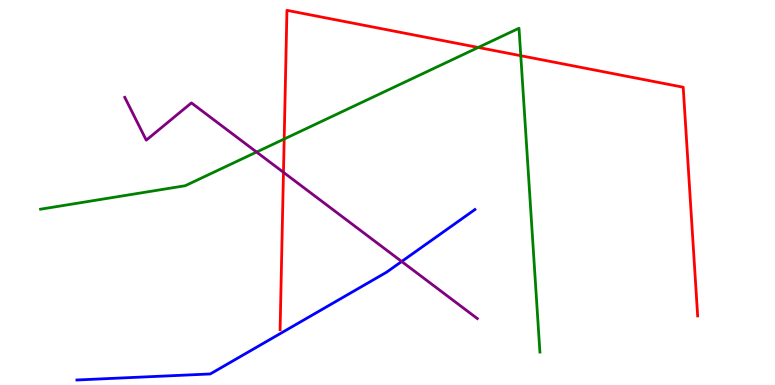[{'lines': ['blue', 'red'], 'intersections': []}, {'lines': ['green', 'red'], 'intersections': [{'x': 3.67, 'y': 6.39}, {'x': 6.17, 'y': 8.77}, {'x': 6.72, 'y': 8.55}]}, {'lines': ['purple', 'red'], 'intersections': [{'x': 3.66, 'y': 5.52}]}, {'lines': ['blue', 'green'], 'intersections': []}, {'lines': ['blue', 'purple'], 'intersections': [{'x': 5.18, 'y': 3.21}]}, {'lines': ['green', 'purple'], 'intersections': [{'x': 3.31, 'y': 6.05}]}]